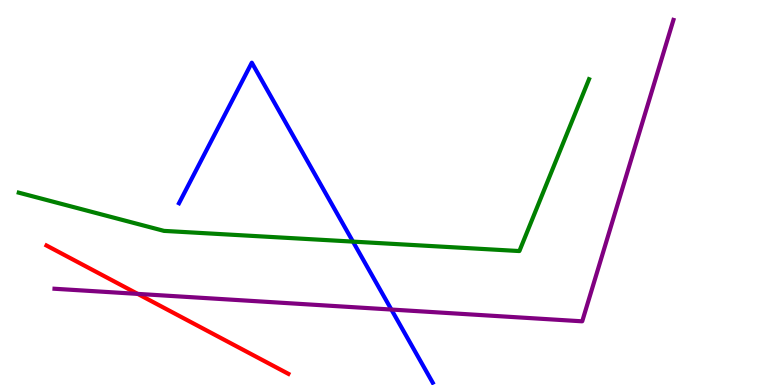[{'lines': ['blue', 'red'], 'intersections': []}, {'lines': ['green', 'red'], 'intersections': []}, {'lines': ['purple', 'red'], 'intersections': [{'x': 1.78, 'y': 2.37}]}, {'lines': ['blue', 'green'], 'intersections': [{'x': 4.55, 'y': 3.72}]}, {'lines': ['blue', 'purple'], 'intersections': [{'x': 5.05, 'y': 1.96}]}, {'lines': ['green', 'purple'], 'intersections': []}]